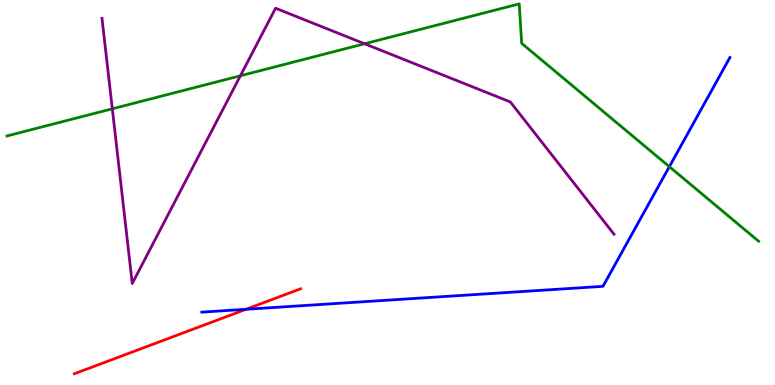[{'lines': ['blue', 'red'], 'intersections': [{'x': 3.18, 'y': 1.97}]}, {'lines': ['green', 'red'], 'intersections': []}, {'lines': ['purple', 'red'], 'intersections': []}, {'lines': ['blue', 'green'], 'intersections': [{'x': 8.64, 'y': 5.67}]}, {'lines': ['blue', 'purple'], 'intersections': []}, {'lines': ['green', 'purple'], 'intersections': [{'x': 1.45, 'y': 7.17}, {'x': 3.1, 'y': 8.03}, {'x': 4.7, 'y': 8.86}]}]